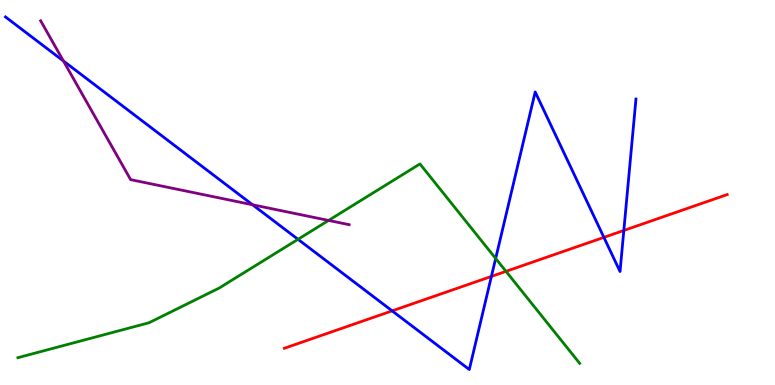[{'lines': ['blue', 'red'], 'intersections': [{'x': 5.06, 'y': 1.93}, {'x': 6.34, 'y': 2.82}, {'x': 7.79, 'y': 3.83}, {'x': 8.05, 'y': 4.01}]}, {'lines': ['green', 'red'], 'intersections': [{'x': 6.53, 'y': 2.95}]}, {'lines': ['purple', 'red'], 'intersections': []}, {'lines': ['blue', 'green'], 'intersections': [{'x': 3.85, 'y': 3.78}, {'x': 6.4, 'y': 3.29}]}, {'lines': ['blue', 'purple'], 'intersections': [{'x': 0.819, 'y': 8.42}, {'x': 3.26, 'y': 4.68}]}, {'lines': ['green', 'purple'], 'intersections': [{'x': 4.24, 'y': 4.27}]}]